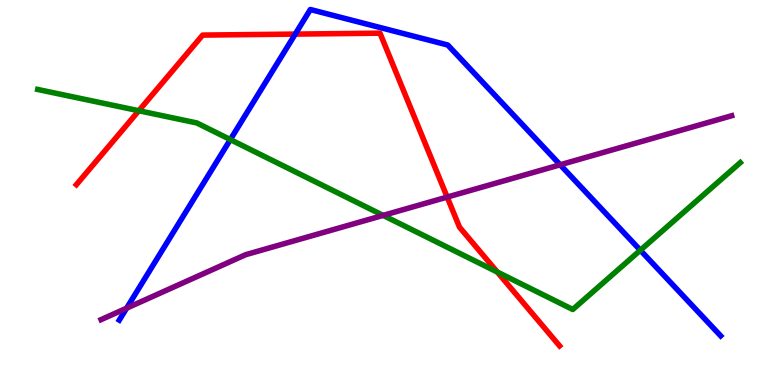[{'lines': ['blue', 'red'], 'intersections': [{'x': 3.81, 'y': 9.11}]}, {'lines': ['green', 'red'], 'intersections': [{'x': 1.79, 'y': 7.12}, {'x': 6.42, 'y': 2.93}]}, {'lines': ['purple', 'red'], 'intersections': [{'x': 5.77, 'y': 4.88}]}, {'lines': ['blue', 'green'], 'intersections': [{'x': 2.97, 'y': 6.37}, {'x': 8.26, 'y': 3.5}]}, {'lines': ['blue', 'purple'], 'intersections': [{'x': 1.63, 'y': 2.0}, {'x': 7.23, 'y': 5.72}]}, {'lines': ['green', 'purple'], 'intersections': [{'x': 4.94, 'y': 4.41}]}]